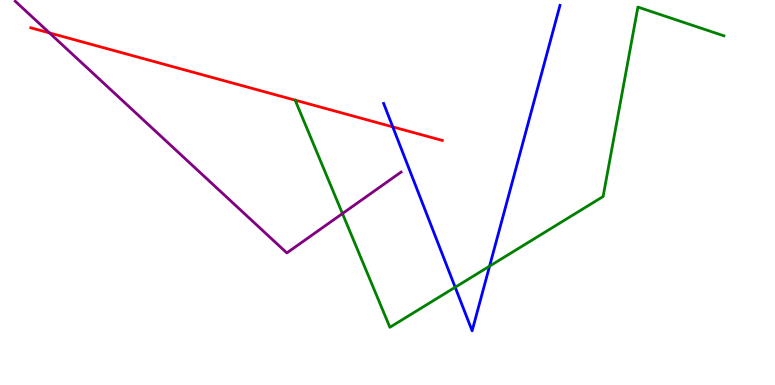[{'lines': ['blue', 'red'], 'intersections': [{'x': 5.07, 'y': 6.7}]}, {'lines': ['green', 'red'], 'intersections': []}, {'lines': ['purple', 'red'], 'intersections': [{'x': 0.638, 'y': 9.15}]}, {'lines': ['blue', 'green'], 'intersections': [{'x': 5.87, 'y': 2.54}, {'x': 6.32, 'y': 3.09}]}, {'lines': ['blue', 'purple'], 'intersections': []}, {'lines': ['green', 'purple'], 'intersections': [{'x': 4.42, 'y': 4.45}]}]